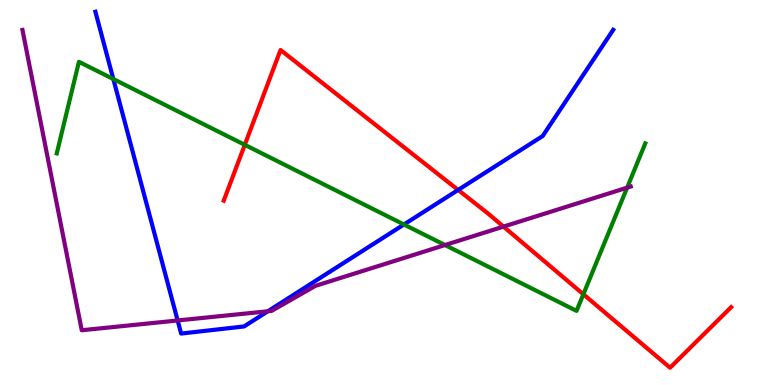[{'lines': ['blue', 'red'], 'intersections': [{'x': 5.91, 'y': 5.07}]}, {'lines': ['green', 'red'], 'intersections': [{'x': 3.16, 'y': 6.24}, {'x': 7.53, 'y': 2.36}]}, {'lines': ['purple', 'red'], 'intersections': [{'x': 6.5, 'y': 4.11}]}, {'lines': ['blue', 'green'], 'intersections': [{'x': 1.46, 'y': 7.95}, {'x': 5.21, 'y': 4.17}]}, {'lines': ['blue', 'purple'], 'intersections': [{'x': 2.29, 'y': 1.68}, {'x': 3.46, 'y': 1.92}]}, {'lines': ['green', 'purple'], 'intersections': [{'x': 5.74, 'y': 3.64}, {'x': 8.09, 'y': 5.13}]}]